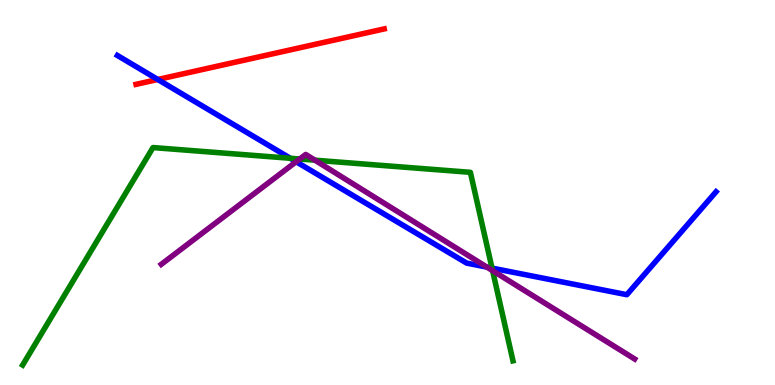[{'lines': ['blue', 'red'], 'intersections': [{'x': 2.04, 'y': 7.94}]}, {'lines': ['green', 'red'], 'intersections': []}, {'lines': ['purple', 'red'], 'intersections': []}, {'lines': ['blue', 'green'], 'intersections': [{'x': 3.75, 'y': 5.89}, {'x': 6.35, 'y': 3.04}]}, {'lines': ['blue', 'purple'], 'intersections': [{'x': 3.82, 'y': 5.8}, {'x': 6.28, 'y': 3.06}]}, {'lines': ['green', 'purple'], 'intersections': [{'x': 3.87, 'y': 5.87}, {'x': 4.06, 'y': 5.84}, {'x': 6.36, 'y': 2.97}]}]